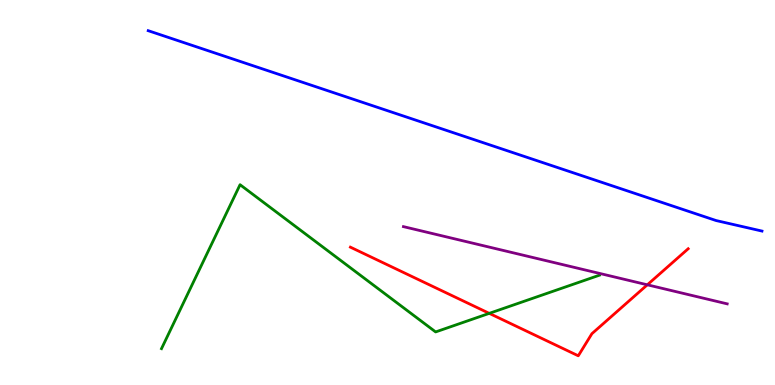[{'lines': ['blue', 'red'], 'intersections': []}, {'lines': ['green', 'red'], 'intersections': [{'x': 6.31, 'y': 1.86}]}, {'lines': ['purple', 'red'], 'intersections': [{'x': 8.35, 'y': 2.6}]}, {'lines': ['blue', 'green'], 'intersections': []}, {'lines': ['blue', 'purple'], 'intersections': []}, {'lines': ['green', 'purple'], 'intersections': []}]